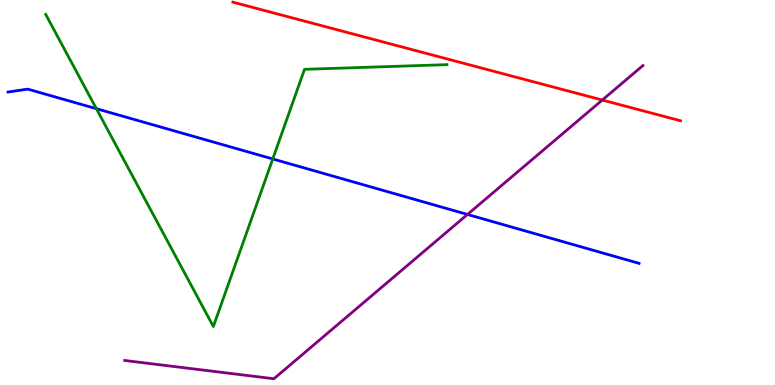[{'lines': ['blue', 'red'], 'intersections': []}, {'lines': ['green', 'red'], 'intersections': []}, {'lines': ['purple', 'red'], 'intersections': [{'x': 7.77, 'y': 7.4}]}, {'lines': ['blue', 'green'], 'intersections': [{'x': 1.24, 'y': 7.18}, {'x': 3.52, 'y': 5.87}]}, {'lines': ['blue', 'purple'], 'intersections': [{'x': 6.03, 'y': 4.43}]}, {'lines': ['green', 'purple'], 'intersections': []}]